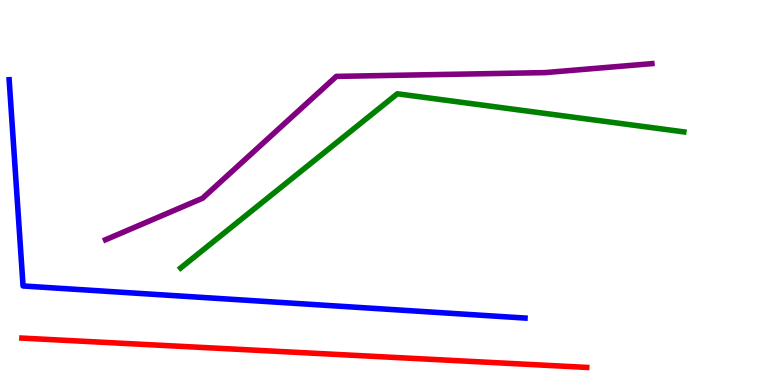[{'lines': ['blue', 'red'], 'intersections': []}, {'lines': ['green', 'red'], 'intersections': []}, {'lines': ['purple', 'red'], 'intersections': []}, {'lines': ['blue', 'green'], 'intersections': []}, {'lines': ['blue', 'purple'], 'intersections': []}, {'lines': ['green', 'purple'], 'intersections': []}]